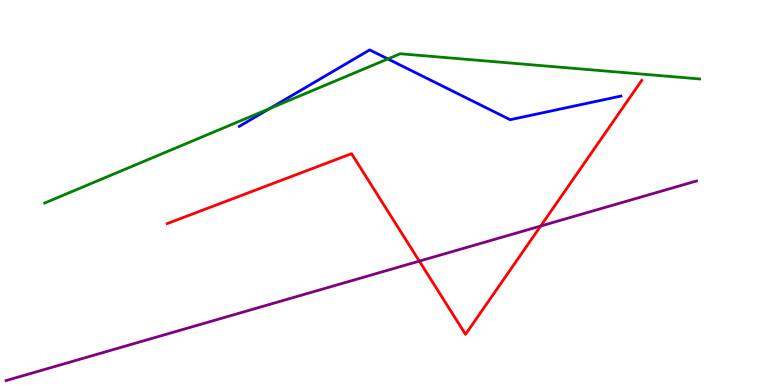[{'lines': ['blue', 'red'], 'intersections': []}, {'lines': ['green', 'red'], 'intersections': []}, {'lines': ['purple', 'red'], 'intersections': [{'x': 5.41, 'y': 3.22}, {'x': 6.98, 'y': 4.13}]}, {'lines': ['blue', 'green'], 'intersections': [{'x': 3.48, 'y': 7.18}, {'x': 5.0, 'y': 8.47}]}, {'lines': ['blue', 'purple'], 'intersections': []}, {'lines': ['green', 'purple'], 'intersections': []}]